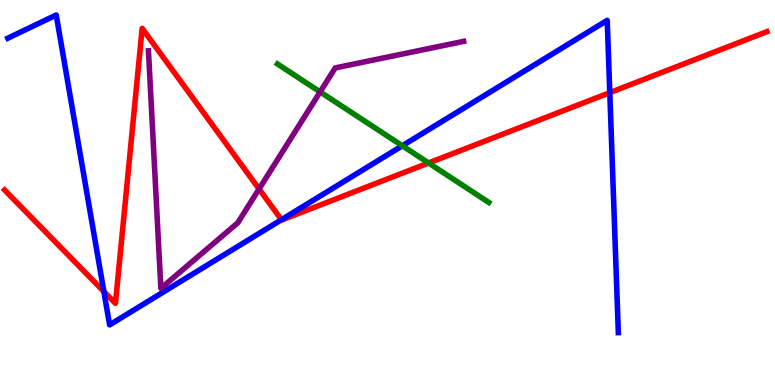[{'lines': ['blue', 'red'], 'intersections': [{'x': 1.34, 'y': 2.43}, {'x': 3.63, 'y': 4.29}, {'x': 7.87, 'y': 7.59}]}, {'lines': ['green', 'red'], 'intersections': [{'x': 5.53, 'y': 5.77}]}, {'lines': ['purple', 'red'], 'intersections': [{'x': 3.34, 'y': 5.09}]}, {'lines': ['blue', 'green'], 'intersections': [{'x': 5.19, 'y': 6.21}]}, {'lines': ['blue', 'purple'], 'intersections': []}, {'lines': ['green', 'purple'], 'intersections': [{'x': 4.13, 'y': 7.61}]}]